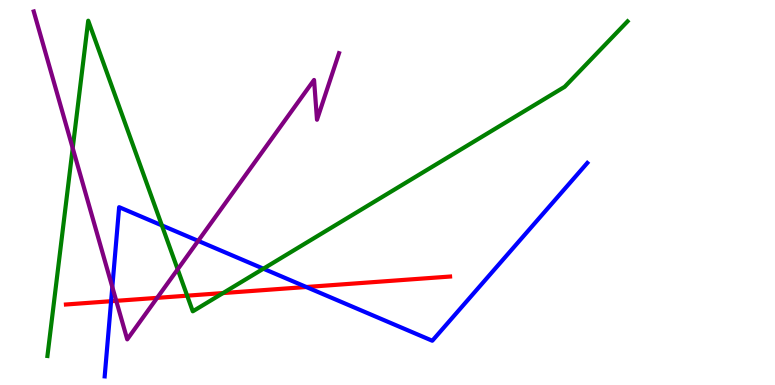[{'lines': ['blue', 'red'], 'intersections': [{'x': 1.43, 'y': 2.18}, {'x': 3.95, 'y': 2.55}]}, {'lines': ['green', 'red'], 'intersections': [{'x': 2.41, 'y': 2.32}, {'x': 2.88, 'y': 2.39}]}, {'lines': ['purple', 'red'], 'intersections': [{'x': 1.5, 'y': 2.19}, {'x': 2.03, 'y': 2.26}]}, {'lines': ['blue', 'green'], 'intersections': [{'x': 2.09, 'y': 4.15}, {'x': 3.4, 'y': 3.02}]}, {'lines': ['blue', 'purple'], 'intersections': [{'x': 1.45, 'y': 2.54}, {'x': 2.56, 'y': 3.74}]}, {'lines': ['green', 'purple'], 'intersections': [{'x': 0.938, 'y': 6.15}, {'x': 2.29, 'y': 3.0}]}]